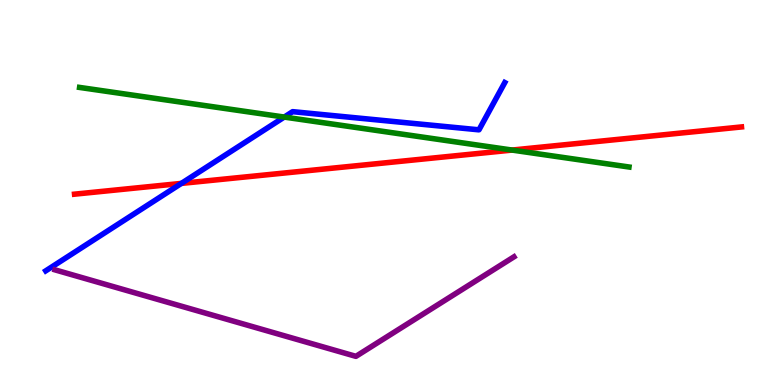[{'lines': ['blue', 'red'], 'intersections': [{'x': 2.34, 'y': 5.24}]}, {'lines': ['green', 'red'], 'intersections': [{'x': 6.61, 'y': 6.1}]}, {'lines': ['purple', 'red'], 'intersections': []}, {'lines': ['blue', 'green'], 'intersections': [{'x': 3.67, 'y': 6.96}]}, {'lines': ['blue', 'purple'], 'intersections': []}, {'lines': ['green', 'purple'], 'intersections': []}]